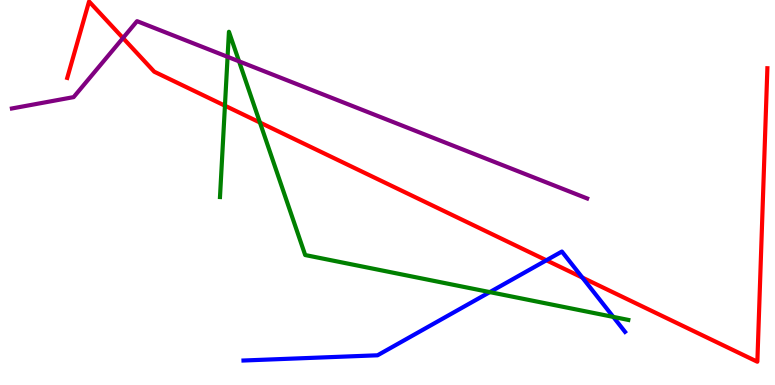[{'lines': ['blue', 'red'], 'intersections': [{'x': 7.05, 'y': 3.24}, {'x': 7.51, 'y': 2.79}]}, {'lines': ['green', 'red'], 'intersections': [{'x': 2.9, 'y': 7.25}, {'x': 3.35, 'y': 6.82}]}, {'lines': ['purple', 'red'], 'intersections': [{'x': 1.59, 'y': 9.01}]}, {'lines': ['blue', 'green'], 'intersections': [{'x': 6.32, 'y': 2.41}, {'x': 7.91, 'y': 1.77}]}, {'lines': ['blue', 'purple'], 'intersections': []}, {'lines': ['green', 'purple'], 'intersections': [{'x': 2.94, 'y': 8.52}, {'x': 3.08, 'y': 8.41}]}]